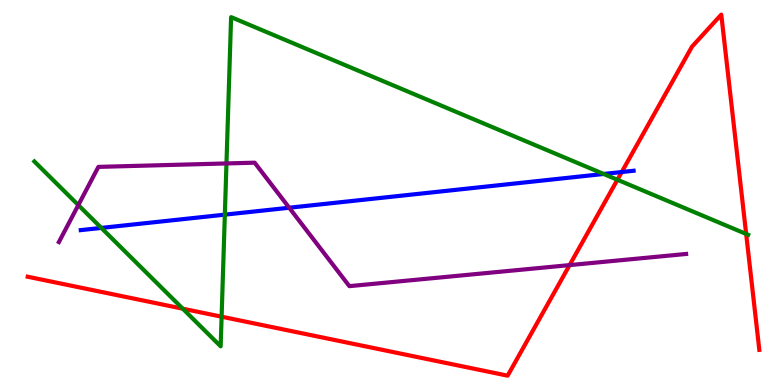[{'lines': ['blue', 'red'], 'intersections': [{'x': 8.02, 'y': 5.53}]}, {'lines': ['green', 'red'], 'intersections': [{'x': 2.36, 'y': 1.98}, {'x': 2.86, 'y': 1.77}, {'x': 7.97, 'y': 5.33}, {'x': 9.63, 'y': 3.92}]}, {'lines': ['purple', 'red'], 'intersections': [{'x': 7.35, 'y': 3.11}]}, {'lines': ['blue', 'green'], 'intersections': [{'x': 1.31, 'y': 4.08}, {'x': 2.9, 'y': 4.42}, {'x': 7.79, 'y': 5.48}]}, {'lines': ['blue', 'purple'], 'intersections': [{'x': 3.73, 'y': 4.6}]}, {'lines': ['green', 'purple'], 'intersections': [{'x': 1.01, 'y': 4.67}, {'x': 2.92, 'y': 5.75}]}]